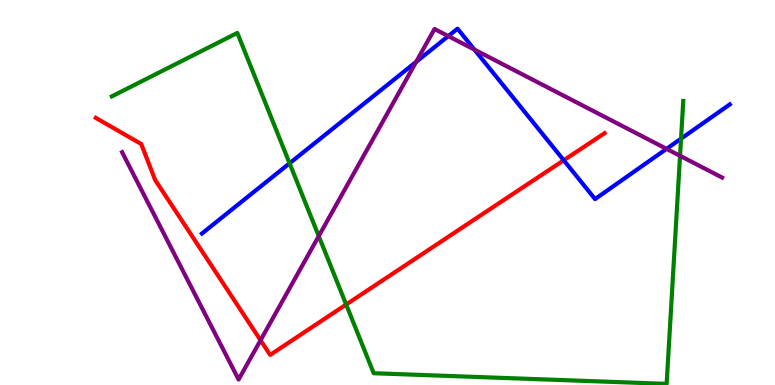[{'lines': ['blue', 'red'], 'intersections': [{'x': 7.27, 'y': 5.84}]}, {'lines': ['green', 'red'], 'intersections': [{'x': 4.47, 'y': 2.09}]}, {'lines': ['purple', 'red'], 'intersections': [{'x': 3.36, 'y': 1.16}]}, {'lines': ['blue', 'green'], 'intersections': [{'x': 3.74, 'y': 5.76}, {'x': 8.79, 'y': 6.4}]}, {'lines': ['blue', 'purple'], 'intersections': [{'x': 5.37, 'y': 8.39}, {'x': 5.78, 'y': 9.06}, {'x': 6.12, 'y': 8.71}, {'x': 8.6, 'y': 6.13}]}, {'lines': ['green', 'purple'], 'intersections': [{'x': 4.11, 'y': 3.87}, {'x': 8.77, 'y': 5.95}]}]